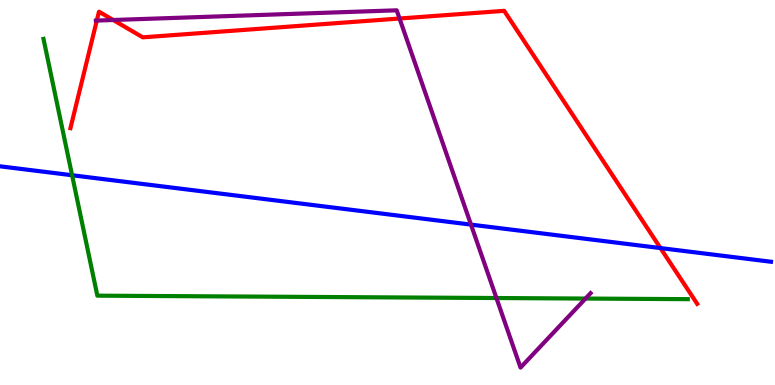[{'lines': ['blue', 'red'], 'intersections': [{'x': 8.52, 'y': 3.56}]}, {'lines': ['green', 'red'], 'intersections': []}, {'lines': ['purple', 'red'], 'intersections': [{'x': 1.25, 'y': 9.47}, {'x': 1.46, 'y': 9.48}, {'x': 5.16, 'y': 9.52}]}, {'lines': ['blue', 'green'], 'intersections': [{'x': 0.93, 'y': 5.45}]}, {'lines': ['blue', 'purple'], 'intersections': [{'x': 6.08, 'y': 4.17}]}, {'lines': ['green', 'purple'], 'intersections': [{'x': 6.41, 'y': 2.26}, {'x': 7.56, 'y': 2.25}]}]